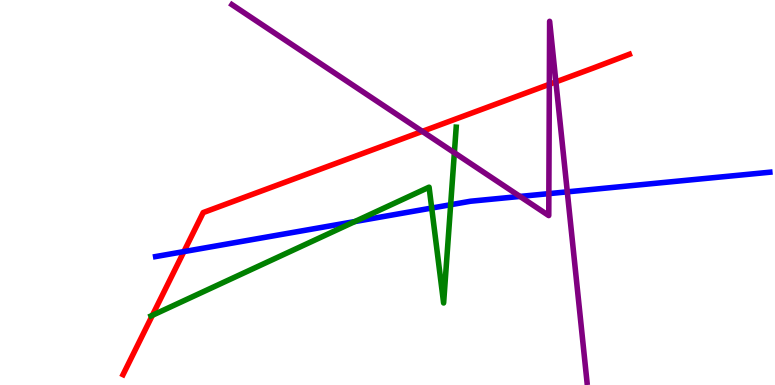[{'lines': ['blue', 'red'], 'intersections': [{'x': 2.37, 'y': 3.46}]}, {'lines': ['green', 'red'], 'intersections': [{'x': 1.97, 'y': 1.81}]}, {'lines': ['purple', 'red'], 'intersections': [{'x': 5.45, 'y': 6.59}, {'x': 7.09, 'y': 7.81}, {'x': 7.17, 'y': 7.87}]}, {'lines': ['blue', 'green'], 'intersections': [{'x': 4.58, 'y': 4.25}, {'x': 5.57, 'y': 4.6}, {'x': 5.81, 'y': 4.68}]}, {'lines': ['blue', 'purple'], 'intersections': [{'x': 6.71, 'y': 4.9}, {'x': 7.08, 'y': 4.97}, {'x': 7.32, 'y': 5.02}]}, {'lines': ['green', 'purple'], 'intersections': [{'x': 5.86, 'y': 6.03}]}]